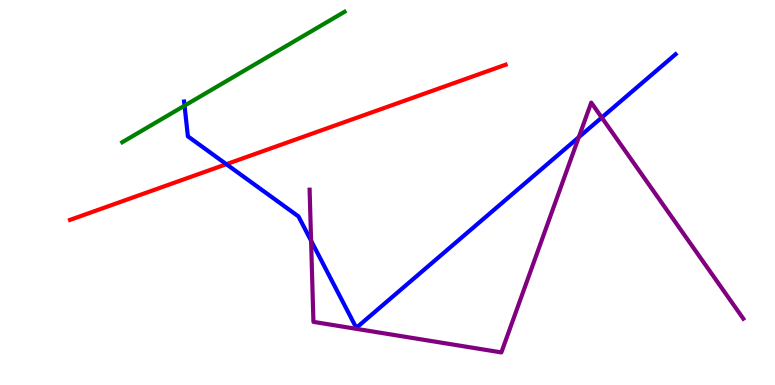[{'lines': ['blue', 'red'], 'intersections': [{'x': 2.92, 'y': 5.74}]}, {'lines': ['green', 'red'], 'intersections': []}, {'lines': ['purple', 'red'], 'intersections': []}, {'lines': ['blue', 'green'], 'intersections': [{'x': 2.38, 'y': 7.26}]}, {'lines': ['blue', 'purple'], 'intersections': [{'x': 4.01, 'y': 3.75}, {'x': 7.47, 'y': 6.44}, {'x': 7.76, 'y': 6.95}]}, {'lines': ['green', 'purple'], 'intersections': []}]